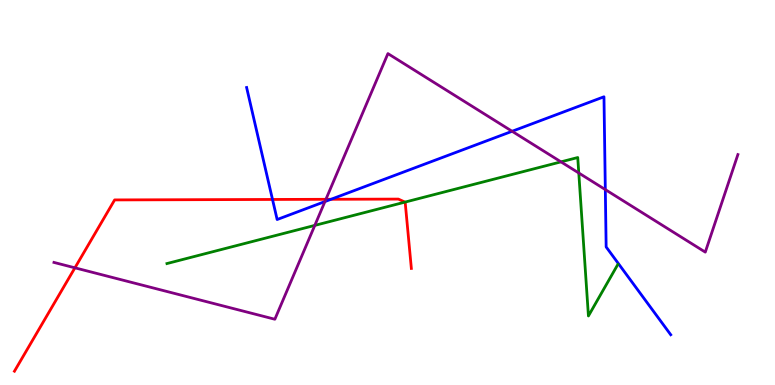[{'lines': ['blue', 'red'], 'intersections': [{'x': 3.52, 'y': 4.82}, {'x': 4.27, 'y': 4.82}]}, {'lines': ['green', 'red'], 'intersections': [{'x': 5.23, 'y': 4.75}]}, {'lines': ['purple', 'red'], 'intersections': [{'x': 0.967, 'y': 3.04}, {'x': 4.21, 'y': 4.82}]}, {'lines': ['blue', 'green'], 'intersections': []}, {'lines': ['blue', 'purple'], 'intersections': [{'x': 4.19, 'y': 4.76}, {'x': 6.61, 'y': 6.59}, {'x': 7.81, 'y': 5.08}]}, {'lines': ['green', 'purple'], 'intersections': [{'x': 4.06, 'y': 4.15}, {'x': 7.24, 'y': 5.8}, {'x': 7.47, 'y': 5.51}]}]